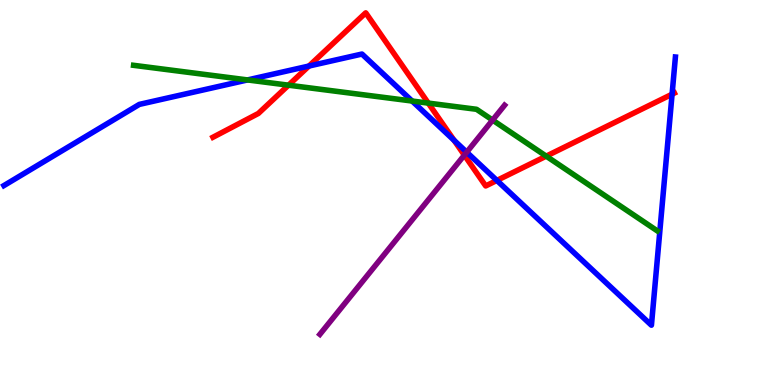[{'lines': ['blue', 'red'], 'intersections': [{'x': 3.99, 'y': 8.28}, {'x': 5.86, 'y': 6.35}, {'x': 6.41, 'y': 5.31}, {'x': 8.67, 'y': 7.55}]}, {'lines': ['green', 'red'], 'intersections': [{'x': 3.72, 'y': 7.79}, {'x': 5.53, 'y': 7.32}, {'x': 7.05, 'y': 5.94}]}, {'lines': ['purple', 'red'], 'intersections': [{'x': 5.99, 'y': 5.97}]}, {'lines': ['blue', 'green'], 'intersections': [{'x': 3.19, 'y': 7.92}, {'x': 5.32, 'y': 7.38}]}, {'lines': ['blue', 'purple'], 'intersections': [{'x': 6.02, 'y': 6.05}]}, {'lines': ['green', 'purple'], 'intersections': [{'x': 6.36, 'y': 6.88}]}]